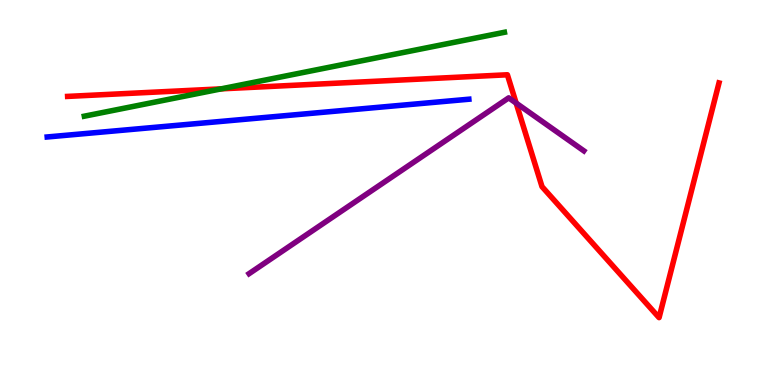[{'lines': ['blue', 'red'], 'intersections': []}, {'lines': ['green', 'red'], 'intersections': [{'x': 2.85, 'y': 7.69}]}, {'lines': ['purple', 'red'], 'intersections': [{'x': 6.66, 'y': 7.32}]}, {'lines': ['blue', 'green'], 'intersections': []}, {'lines': ['blue', 'purple'], 'intersections': []}, {'lines': ['green', 'purple'], 'intersections': []}]